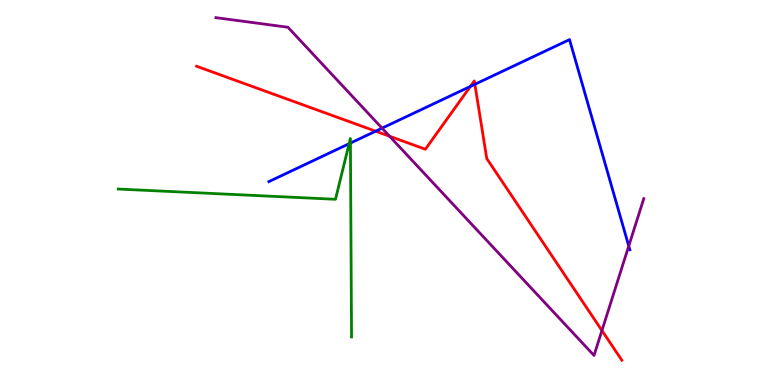[{'lines': ['blue', 'red'], 'intersections': [{'x': 4.85, 'y': 6.59}, {'x': 6.07, 'y': 7.75}, {'x': 6.13, 'y': 7.81}]}, {'lines': ['green', 'red'], 'intersections': []}, {'lines': ['purple', 'red'], 'intersections': [{'x': 5.03, 'y': 6.46}, {'x': 7.77, 'y': 1.41}]}, {'lines': ['blue', 'green'], 'intersections': [{'x': 4.5, 'y': 6.27}, {'x': 4.52, 'y': 6.28}]}, {'lines': ['blue', 'purple'], 'intersections': [{'x': 4.93, 'y': 6.67}, {'x': 8.11, 'y': 3.61}]}, {'lines': ['green', 'purple'], 'intersections': []}]